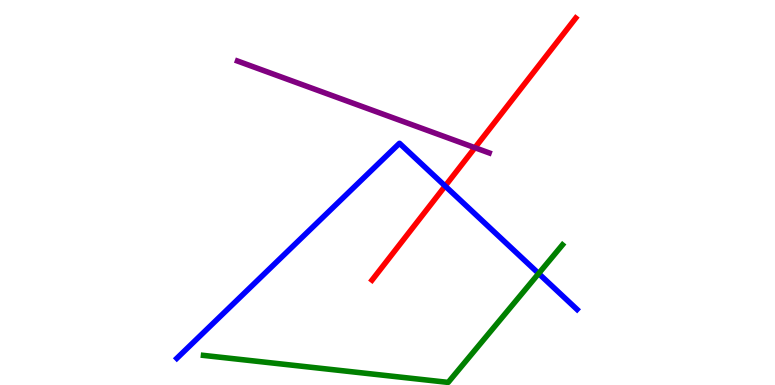[{'lines': ['blue', 'red'], 'intersections': [{'x': 5.74, 'y': 5.17}]}, {'lines': ['green', 'red'], 'intersections': []}, {'lines': ['purple', 'red'], 'intersections': [{'x': 6.13, 'y': 6.16}]}, {'lines': ['blue', 'green'], 'intersections': [{'x': 6.95, 'y': 2.9}]}, {'lines': ['blue', 'purple'], 'intersections': []}, {'lines': ['green', 'purple'], 'intersections': []}]